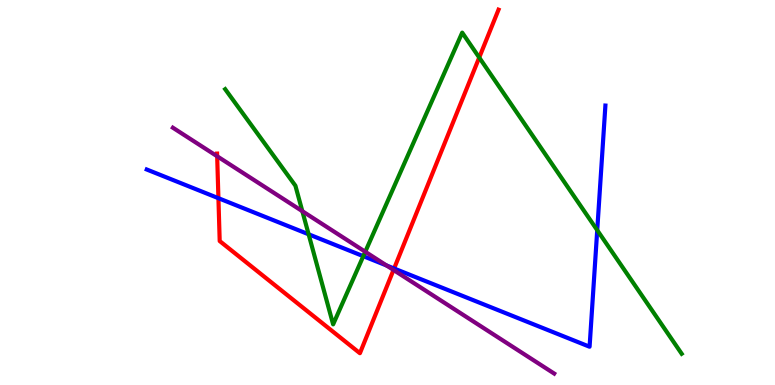[{'lines': ['blue', 'red'], 'intersections': [{'x': 2.82, 'y': 4.85}, {'x': 5.09, 'y': 3.03}]}, {'lines': ['green', 'red'], 'intersections': [{'x': 6.18, 'y': 8.51}]}, {'lines': ['purple', 'red'], 'intersections': [{'x': 2.8, 'y': 5.94}, {'x': 5.08, 'y': 2.99}]}, {'lines': ['blue', 'green'], 'intersections': [{'x': 3.98, 'y': 3.91}, {'x': 4.69, 'y': 3.35}, {'x': 7.71, 'y': 4.02}]}, {'lines': ['blue', 'purple'], 'intersections': [{'x': 4.99, 'y': 3.1}]}, {'lines': ['green', 'purple'], 'intersections': [{'x': 3.9, 'y': 4.51}, {'x': 4.71, 'y': 3.46}]}]